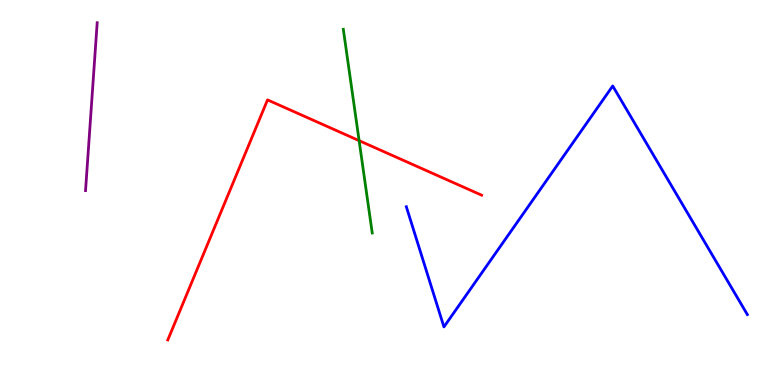[{'lines': ['blue', 'red'], 'intersections': []}, {'lines': ['green', 'red'], 'intersections': [{'x': 4.63, 'y': 6.35}]}, {'lines': ['purple', 'red'], 'intersections': []}, {'lines': ['blue', 'green'], 'intersections': []}, {'lines': ['blue', 'purple'], 'intersections': []}, {'lines': ['green', 'purple'], 'intersections': []}]